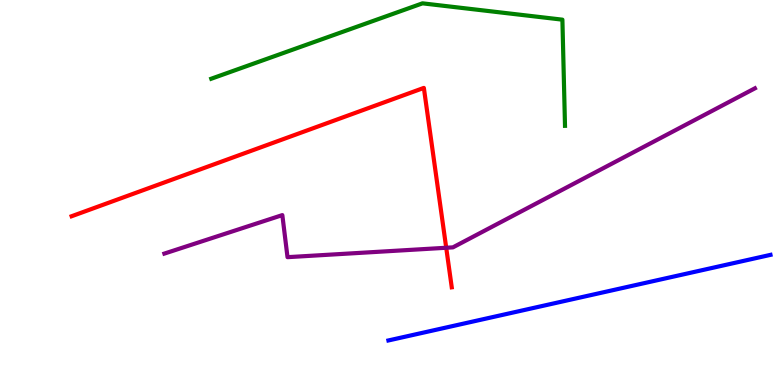[{'lines': ['blue', 'red'], 'intersections': []}, {'lines': ['green', 'red'], 'intersections': []}, {'lines': ['purple', 'red'], 'intersections': [{'x': 5.76, 'y': 3.56}]}, {'lines': ['blue', 'green'], 'intersections': []}, {'lines': ['blue', 'purple'], 'intersections': []}, {'lines': ['green', 'purple'], 'intersections': []}]